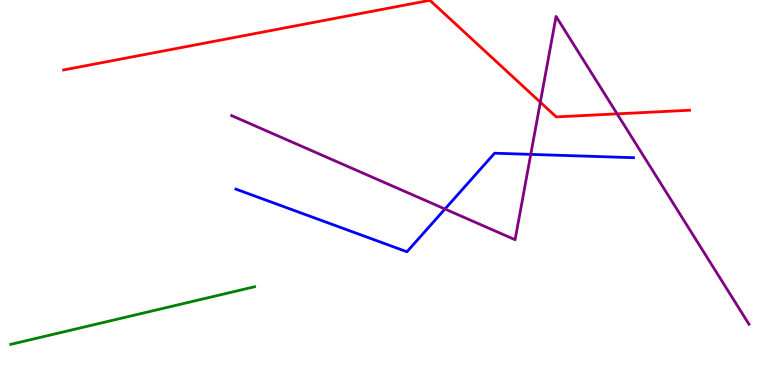[{'lines': ['blue', 'red'], 'intersections': []}, {'lines': ['green', 'red'], 'intersections': []}, {'lines': ['purple', 'red'], 'intersections': [{'x': 6.97, 'y': 7.35}, {'x': 7.96, 'y': 7.04}]}, {'lines': ['blue', 'green'], 'intersections': []}, {'lines': ['blue', 'purple'], 'intersections': [{'x': 5.74, 'y': 4.57}, {'x': 6.85, 'y': 5.99}]}, {'lines': ['green', 'purple'], 'intersections': []}]